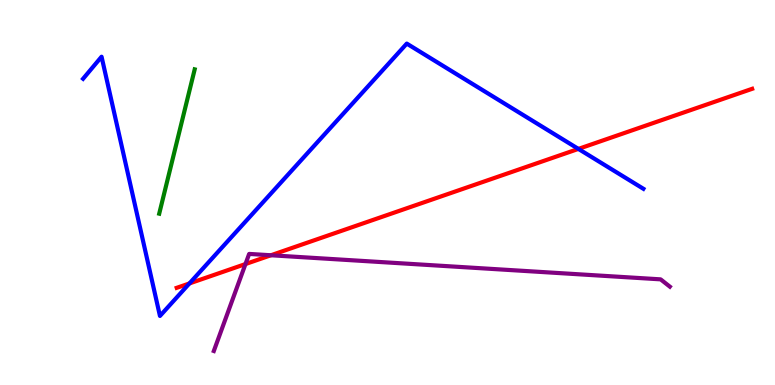[{'lines': ['blue', 'red'], 'intersections': [{'x': 2.44, 'y': 2.64}, {'x': 7.46, 'y': 6.13}]}, {'lines': ['green', 'red'], 'intersections': []}, {'lines': ['purple', 'red'], 'intersections': [{'x': 3.17, 'y': 3.14}, {'x': 3.5, 'y': 3.37}]}, {'lines': ['blue', 'green'], 'intersections': []}, {'lines': ['blue', 'purple'], 'intersections': []}, {'lines': ['green', 'purple'], 'intersections': []}]